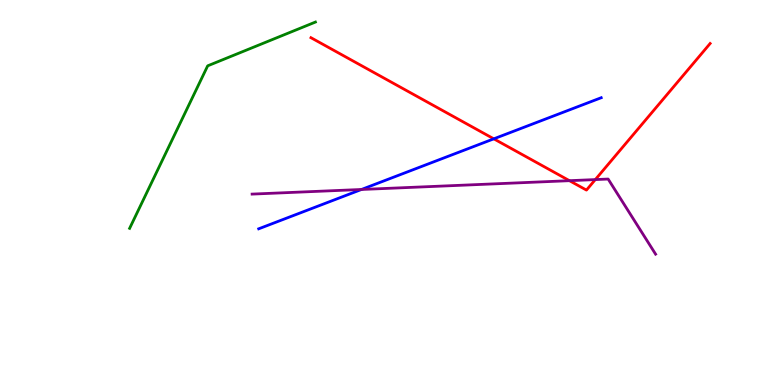[{'lines': ['blue', 'red'], 'intersections': [{'x': 6.37, 'y': 6.39}]}, {'lines': ['green', 'red'], 'intersections': []}, {'lines': ['purple', 'red'], 'intersections': [{'x': 7.35, 'y': 5.31}, {'x': 7.68, 'y': 5.34}]}, {'lines': ['blue', 'green'], 'intersections': []}, {'lines': ['blue', 'purple'], 'intersections': [{'x': 4.66, 'y': 5.08}]}, {'lines': ['green', 'purple'], 'intersections': []}]